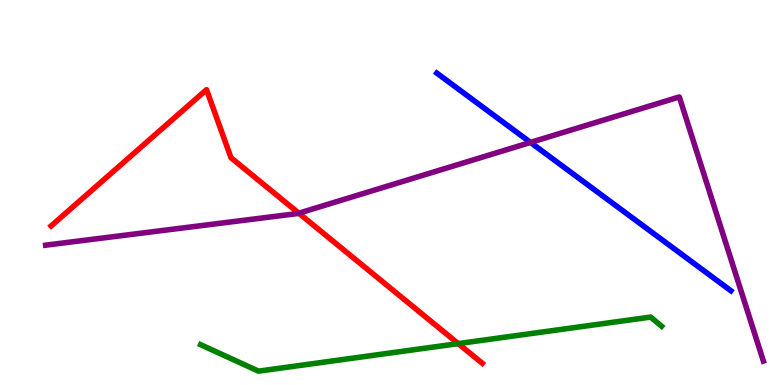[{'lines': ['blue', 'red'], 'intersections': []}, {'lines': ['green', 'red'], 'intersections': [{'x': 5.91, 'y': 1.07}]}, {'lines': ['purple', 'red'], 'intersections': [{'x': 3.86, 'y': 4.46}]}, {'lines': ['blue', 'green'], 'intersections': []}, {'lines': ['blue', 'purple'], 'intersections': [{'x': 6.84, 'y': 6.3}]}, {'lines': ['green', 'purple'], 'intersections': []}]